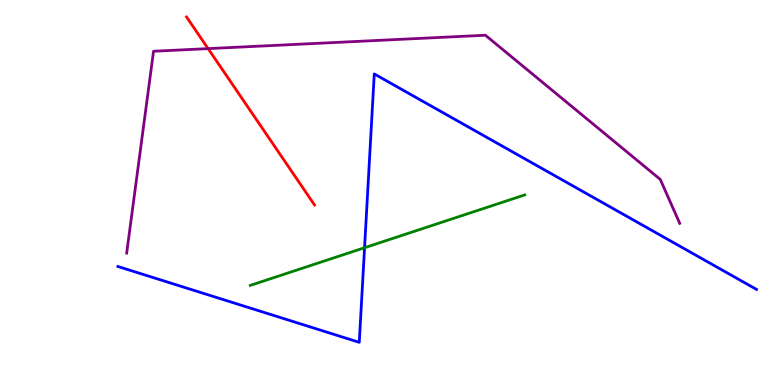[{'lines': ['blue', 'red'], 'intersections': []}, {'lines': ['green', 'red'], 'intersections': []}, {'lines': ['purple', 'red'], 'intersections': [{'x': 2.69, 'y': 8.74}]}, {'lines': ['blue', 'green'], 'intersections': [{'x': 4.7, 'y': 3.57}]}, {'lines': ['blue', 'purple'], 'intersections': []}, {'lines': ['green', 'purple'], 'intersections': []}]